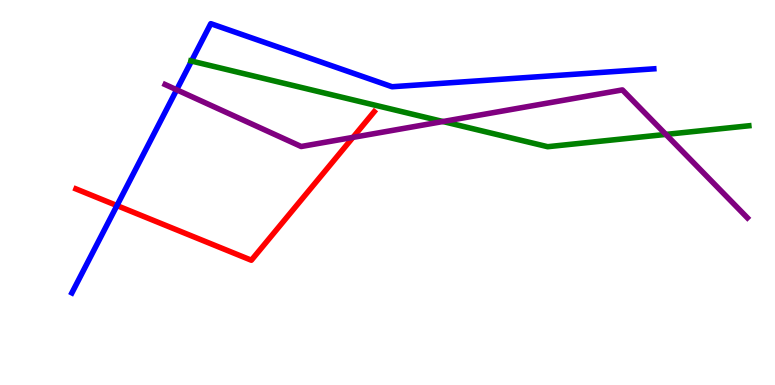[{'lines': ['blue', 'red'], 'intersections': [{'x': 1.51, 'y': 4.66}]}, {'lines': ['green', 'red'], 'intersections': []}, {'lines': ['purple', 'red'], 'intersections': [{'x': 4.55, 'y': 6.43}]}, {'lines': ['blue', 'green'], 'intersections': [{'x': 2.47, 'y': 8.41}]}, {'lines': ['blue', 'purple'], 'intersections': [{'x': 2.28, 'y': 7.67}]}, {'lines': ['green', 'purple'], 'intersections': [{'x': 5.72, 'y': 6.84}, {'x': 8.59, 'y': 6.51}]}]